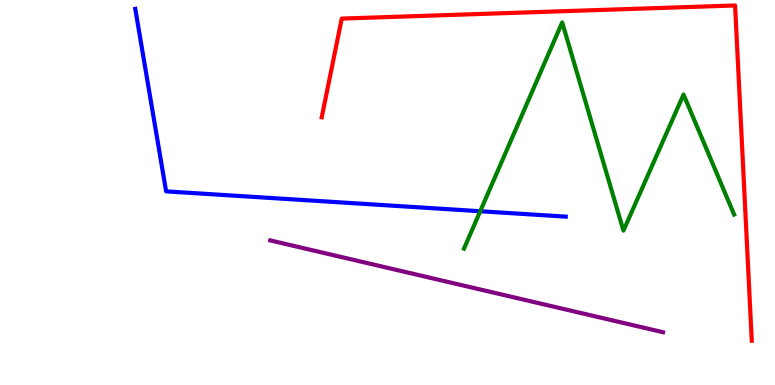[{'lines': ['blue', 'red'], 'intersections': []}, {'lines': ['green', 'red'], 'intersections': []}, {'lines': ['purple', 'red'], 'intersections': []}, {'lines': ['blue', 'green'], 'intersections': [{'x': 6.2, 'y': 4.51}]}, {'lines': ['blue', 'purple'], 'intersections': []}, {'lines': ['green', 'purple'], 'intersections': []}]